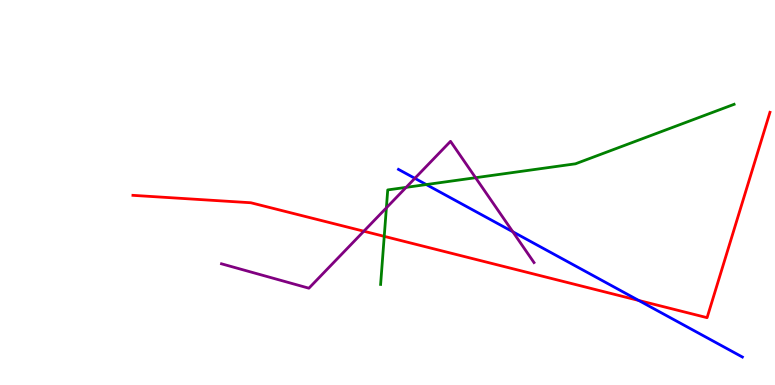[{'lines': ['blue', 'red'], 'intersections': [{'x': 8.24, 'y': 2.2}]}, {'lines': ['green', 'red'], 'intersections': [{'x': 4.96, 'y': 3.86}]}, {'lines': ['purple', 'red'], 'intersections': [{'x': 4.69, 'y': 3.99}]}, {'lines': ['blue', 'green'], 'intersections': [{'x': 5.5, 'y': 5.21}]}, {'lines': ['blue', 'purple'], 'intersections': [{'x': 5.35, 'y': 5.37}, {'x': 6.62, 'y': 3.98}]}, {'lines': ['green', 'purple'], 'intersections': [{'x': 4.99, 'y': 4.6}, {'x': 5.24, 'y': 5.13}, {'x': 6.14, 'y': 5.38}]}]